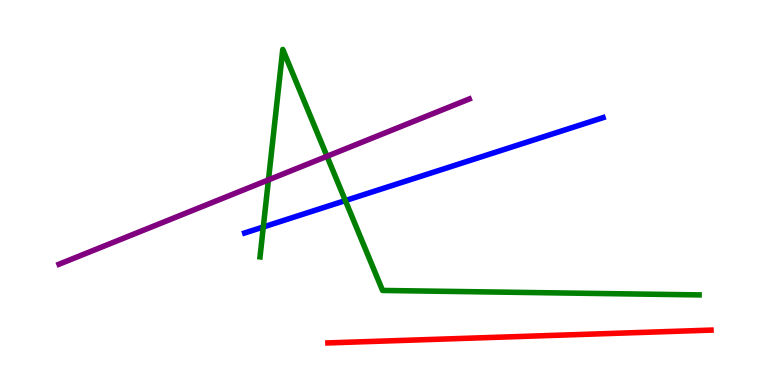[{'lines': ['blue', 'red'], 'intersections': []}, {'lines': ['green', 'red'], 'intersections': []}, {'lines': ['purple', 'red'], 'intersections': []}, {'lines': ['blue', 'green'], 'intersections': [{'x': 3.4, 'y': 4.1}, {'x': 4.46, 'y': 4.79}]}, {'lines': ['blue', 'purple'], 'intersections': []}, {'lines': ['green', 'purple'], 'intersections': [{'x': 3.46, 'y': 5.33}, {'x': 4.22, 'y': 5.94}]}]